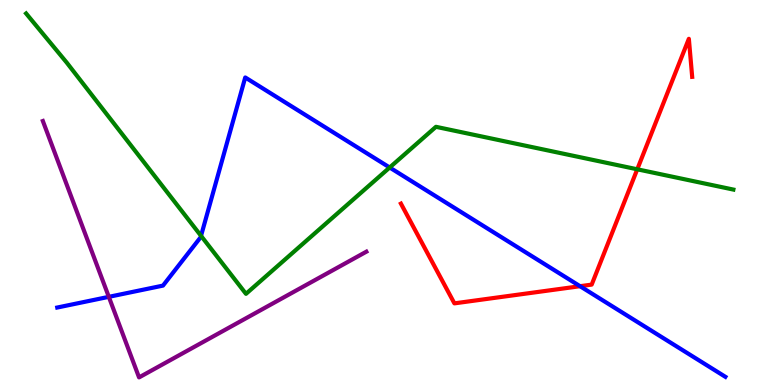[{'lines': ['blue', 'red'], 'intersections': [{'x': 7.48, 'y': 2.57}]}, {'lines': ['green', 'red'], 'intersections': [{'x': 8.22, 'y': 5.6}]}, {'lines': ['purple', 'red'], 'intersections': []}, {'lines': ['blue', 'green'], 'intersections': [{'x': 2.59, 'y': 3.87}, {'x': 5.03, 'y': 5.65}]}, {'lines': ['blue', 'purple'], 'intersections': [{'x': 1.4, 'y': 2.29}]}, {'lines': ['green', 'purple'], 'intersections': []}]